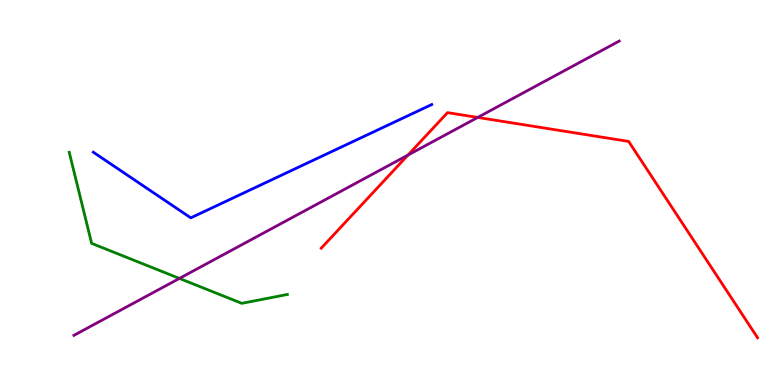[{'lines': ['blue', 'red'], 'intersections': []}, {'lines': ['green', 'red'], 'intersections': []}, {'lines': ['purple', 'red'], 'intersections': [{'x': 5.26, 'y': 5.97}, {'x': 6.16, 'y': 6.95}]}, {'lines': ['blue', 'green'], 'intersections': []}, {'lines': ['blue', 'purple'], 'intersections': []}, {'lines': ['green', 'purple'], 'intersections': [{'x': 2.31, 'y': 2.77}]}]